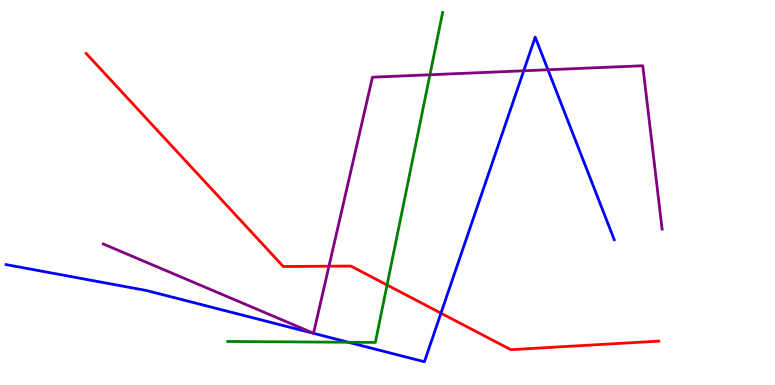[{'lines': ['blue', 'red'], 'intersections': [{'x': 5.69, 'y': 1.87}]}, {'lines': ['green', 'red'], 'intersections': [{'x': 4.99, 'y': 2.6}]}, {'lines': ['purple', 'red'], 'intersections': [{'x': 4.24, 'y': 3.09}]}, {'lines': ['blue', 'green'], 'intersections': [{'x': 4.5, 'y': 1.11}]}, {'lines': ['blue', 'purple'], 'intersections': [{'x': 6.76, 'y': 8.16}, {'x': 7.07, 'y': 8.19}]}, {'lines': ['green', 'purple'], 'intersections': [{'x': 5.55, 'y': 8.06}]}]